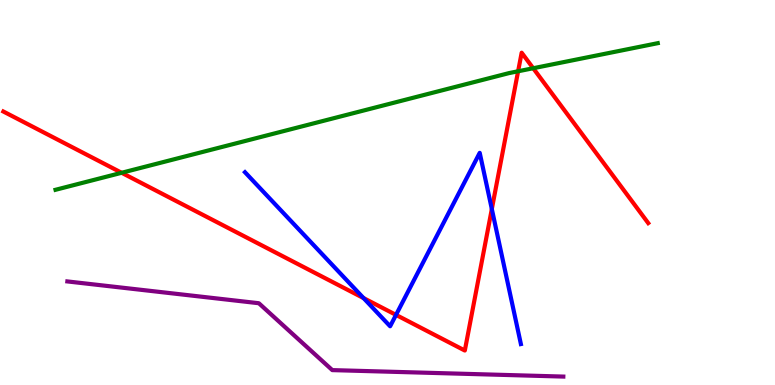[{'lines': ['blue', 'red'], 'intersections': [{'x': 4.69, 'y': 2.26}, {'x': 5.11, 'y': 1.82}, {'x': 6.35, 'y': 4.57}]}, {'lines': ['green', 'red'], 'intersections': [{'x': 1.57, 'y': 5.51}, {'x': 6.69, 'y': 8.15}, {'x': 6.88, 'y': 8.23}]}, {'lines': ['purple', 'red'], 'intersections': []}, {'lines': ['blue', 'green'], 'intersections': []}, {'lines': ['blue', 'purple'], 'intersections': []}, {'lines': ['green', 'purple'], 'intersections': []}]